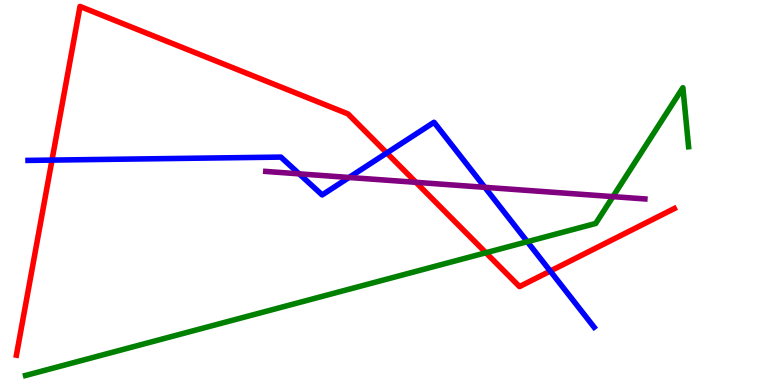[{'lines': ['blue', 'red'], 'intersections': [{'x': 0.671, 'y': 5.84}, {'x': 4.99, 'y': 6.03}, {'x': 7.1, 'y': 2.96}]}, {'lines': ['green', 'red'], 'intersections': [{'x': 6.27, 'y': 3.44}]}, {'lines': ['purple', 'red'], 'intersections': [{'x': 5.37, 'y': 5.26}]}, {'lines': ['blue', 'green'], 'intersections': [{'x': 6.8, 'y': 3.72}]}, {'lines': ['blue', 'purple'], 'intersections': [{'x': 3.86, 'y': 5.48}, {'x': 4.5, 'y': 5.39}, {'x': 6.26, 'y': 5.13}]}, {'lines': ['green', 'purple'], 'intersections': [{'x': 7.91, 'y': 4.89}]}]